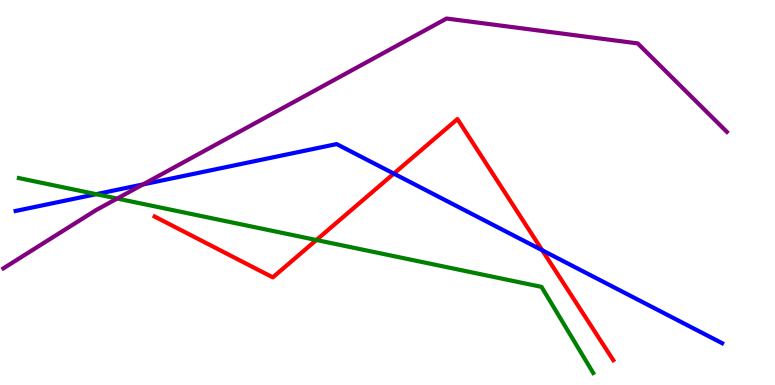[{'lines': ['blue', 'red'], 'intersections': [{'x': 5.08, 'y': 5.49}, {'x': 7.0, 'y': 3.5}]}, {'lines': ['green', 'red'], 'intersections': [{'x': 4.08, 'y': 3.77}]}, {'lines': ['purple', 'red'], 'intersections': []}, {'lines': ['blue', 'green'], 'intersections': [{'x': 1.24, 'y': 4.96}]}, {'lines': ['blue', 'purple'], 'intersections': [{'x': 1.85, 'y': 5.21}]}, {'lines': ['green', 'purple'], 'intersections': [{'x': 1.51, 'y': 4.84}]}]